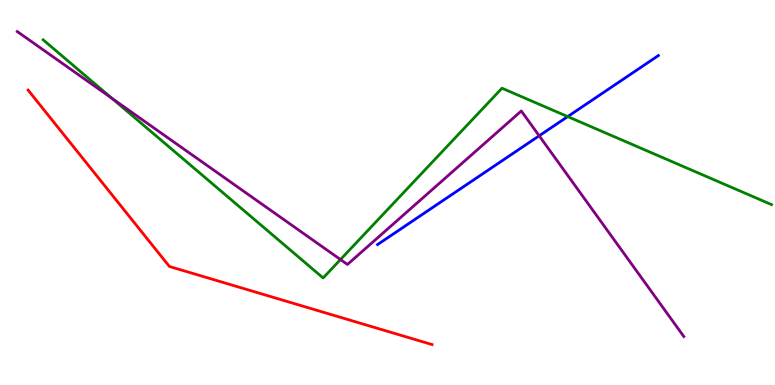[{'lines': ['blue', 'red'], 'intersections': []}, {'lines': ['green', 'red'], 'intersections': []}, {'lines': ['purple', 'red'], 'intersections': []}, {'lines': ['blue', 'green'], 'intersections': [{'x': 7.33, 'y': 6.97}]}, {'lines': ['blue', 'purple'], 'intersections': [{'x': 6.96, 'y': 6.47}]}, {'lines': ['green', 'purple'], 'intersections': [{'x': 1.45, 'y': 7.44}, {'x': 4.39, 'y': 3.26}]}]